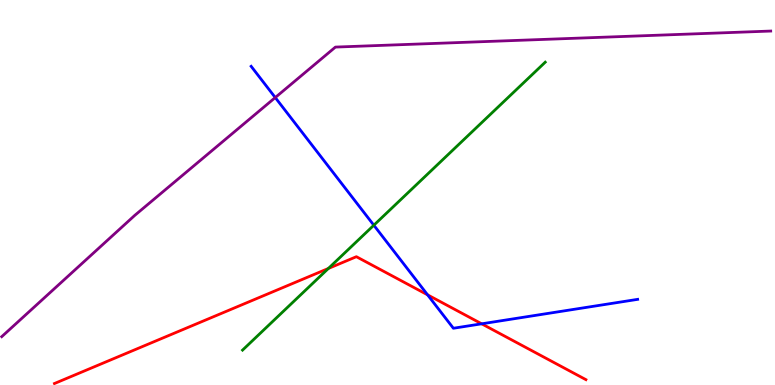[{'lines': ['blue', 'red'], 'intersections': [{'x': 5.52, 'y': 2.34}, {'x': 6.22, 'y': 1.59}]}, {'lines': ['green', 'red'], 'intersections': [{'x': 4.24, 'y': 3.03}]}, {'lines': ['purple', 'red'], 'intersections': []}, {'lines': ['blue', 'green'], 'intersections': [{'x': 4.82, 'y': 4.15}]}, {'lines': ['blue', 'purple'], 'intersections': [{'x': 3.55, 'y': 7.47}]}, {'lines': ['green', 'purple'], 'intersections': []}]